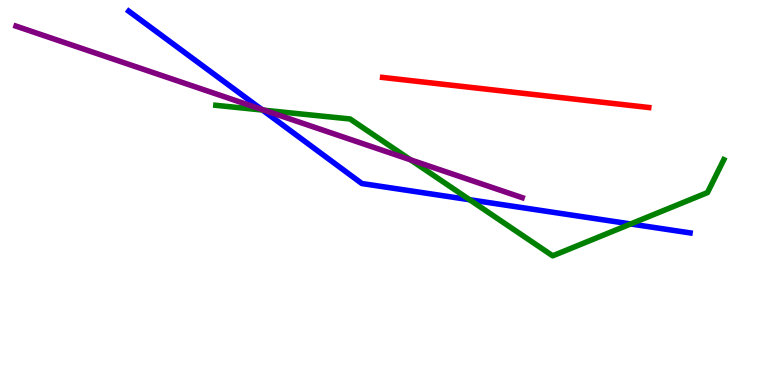[{'lines': ['blue', 'red'], 'intersections': []}, {'lines': ['green', 'red'], 'intersections': []}, {'lines': ['purple', 'red'], 'intersections': []}, {'lines': ['blue', 'green'], 'intersections': [{'x': 3.39, 'y': 7.14}, {'x': 6.06, 'y': 4.81}, {'x': 8.14, 'y': 4.18}]}, {'lines': ['blue', 'purple'], 'intersections': [{'x': 3.37, 'y': 7.16}]}, {'lines': ['green', 'purple'], 'intersections': [{'x': 3.41, 'y': 7.14}, {'x': 5.3, 'y': 5.85}]}]